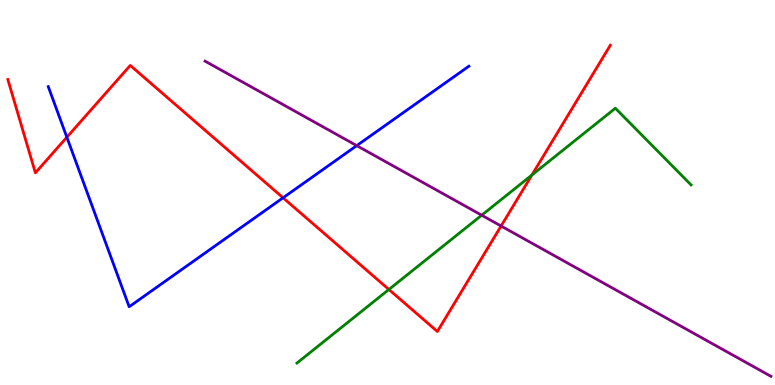[{'lines': ['blue', 'red'], 'intersections': [{'x': 0.863, 'y': 6.44}, {'x': 3.65, 'y': 4.86}]}, {'lines': ['green', 'red'], 'intersections': [{'x': 5.02, 'y': 2.48}, {'x': 6.86, 'y': 5.45}]}, {'lines': ['purple', 'red'], 'intersections': [{'x': 6.47, 'y': 4.13}]}, {'lines': ['blue', 'green'], 'intersections': []}, {'lines': ['blue', 'purple'], 'intersections': [{'x': 4.6, 'y': 6.22}]}, {'lines': ['green', 'purple'], 'intersections': [{'x': 6.22, 'y': 4.41}]}]